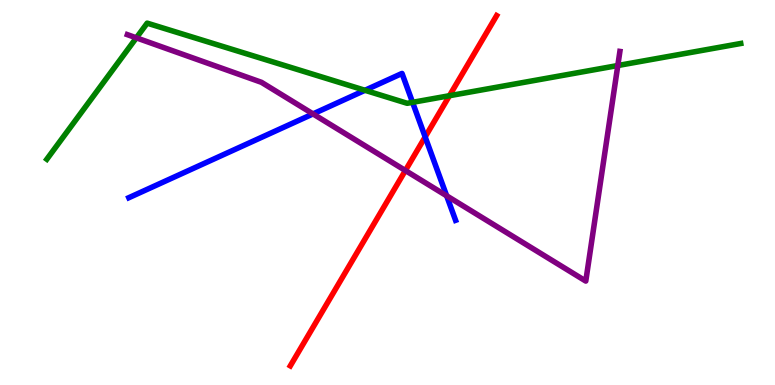[{'lines': ['blue', 'red'], 'intersections': [{'x': 5.49, 'y': 6.44}]}, {'lines': ['green', 'red'], 'intersections': [{'x': 5.8, 'y': 7.51}]}, {'lines': ['purple', 'red'], 'intersections': [{'x': 5.23, 'y': 5.57}]}, {'lines': ['blue', 'green'], 'intersections': [{'x': 4.71, 'y': 7.65}, {'x': 5.32, 'y': 7.34}]}, {'lines': ['blue', 'purple'], 'intersections': [{'x': 4.04, 'y': 7.04}, {'x': 5.76, 'y': 4.91}]}, {'lines': ['green', 'purple'], 'intersections': [{'x': 1.76, 'y': 9.02}, {'x': 7.97, 'y': 8.3}]}]